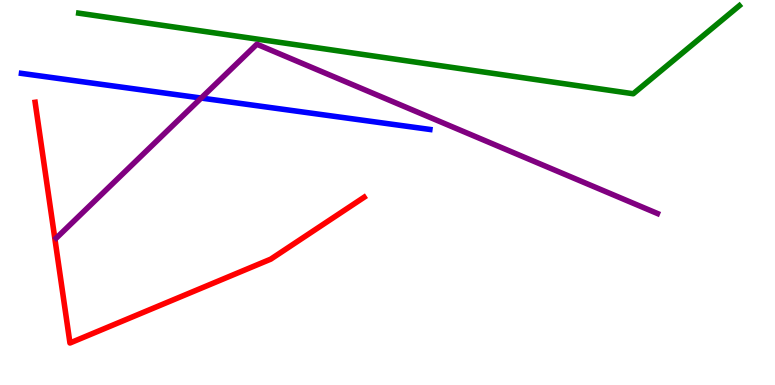[{'lines': ['blue', 'red'], 'intersections': []}, {'lines': ['green', 'red'], 'intersections': []}, {'lines': ['purple', 'red'], 'intersections': []}, {'lines': ['blue', 'green'], 'intersections': []}, {'lines': ['blue', 'purple'], 'intersections': [{'x': 2.6, 'y': 7.45}]}, {'lines': ['green', 'purple'], 'intersections': []}]